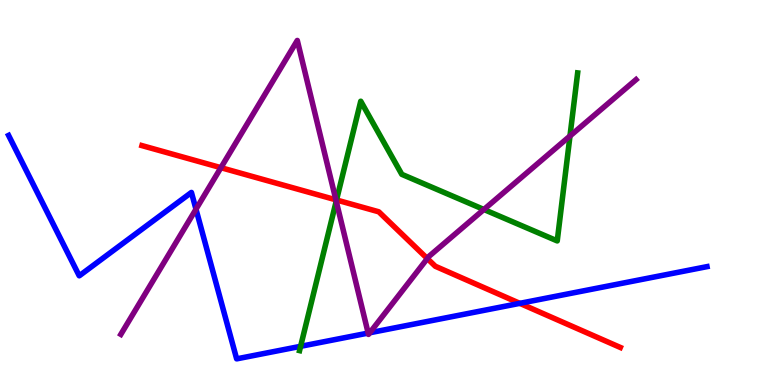[{'lines': ['blue', 'red'], 'intersections': [{'x': 6.71, 'y': 2.12}]}, {'lines': ['green', 'red'], 'intersections': [{'x': 4.34, 'y': 4.81}]}, {'lines': ['purple', 'red'], 'intersections': [{'x': 2.85, 'y': 5.64}, {'x': 4.33, 'y': 4.81}, {'x': 5.51, 'y': 3.28}]}, {'lines': ['blue', 'green'], 'intersections': [{'x': 3.88, 'y': 1.0}]}, {'lines': ['blue', 'purple'], 'intersections': [{'x': 2.53, 'y': 4.57}, {'x': 4.75, 'y': 1.35}, {'x': 4.77, 'y': 1.36}]}, {'lines': ['green', 'purple'], 'intersections': [{'x': 4.34, 'y': 4.77}, {'x': 6.24, 'y': 4.56}, {'x': 7.35, 'y': 6.47}]}]